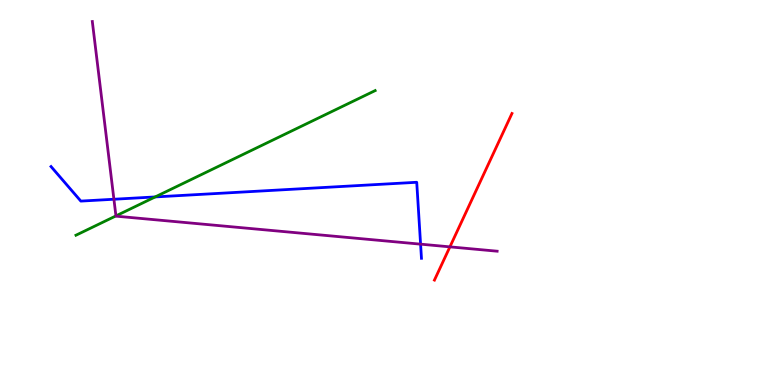[{'lines': ['blue', 'red'], 'intersections': []}, {'lines': ['green', 'red'], 'intersections': []}, {'lines': ['purple', 'red'], 'intersections': [{'x': 5.81, 'y': 3.59}]}, {'lines': ['blue', 'green'], 'intersections': [{'x': 2.0, 'y': 4.88}]}, {'lines': ['blue', 'purple'], 'intersections': [{'x': 1.47, 'y': 4.82}, {'x': 5.43, 'y': 3.66}]}, {'lines': ['green', 'purple'], 'intersections': [{'x': 1.5, 'y': 4.39}]}]